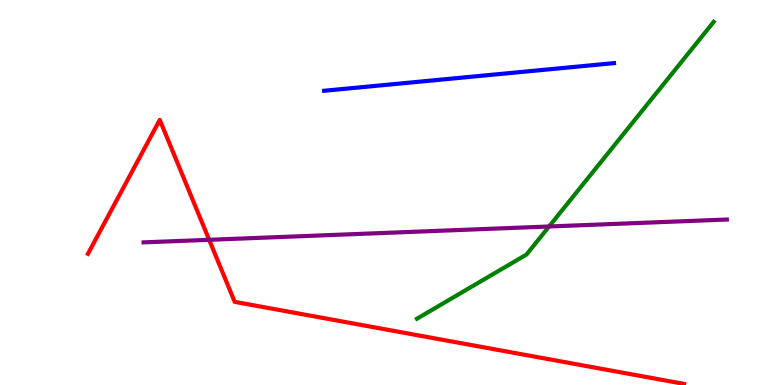[{'lines': ['blue', 'red'], 'intersections': []}, {'lines': ['green', 'red'], 'intersections': []}, {'lines': ['purple', 'red'], 'intersections': [{'x': 2.7, 'y': 3.77}]}, {'lines': ['blue', 'green'], 'intersections': []}, {'lines': ['blue', 'purple'], 'intersections': []}, {'lines': ['green', 'purple'], 'intersections': [{'x': 7.08, 'y': 4.12}]}]